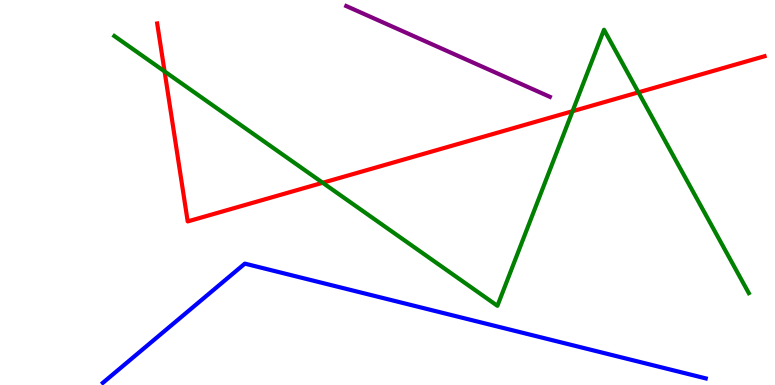[{'lines': ['blue', 'red'], 'intersections': []}, {'lines': ['green', 'red'], 'intersections': [{'x': 2.12, 'y': 8.15}, {'x': 4.16, 'y': 5.25}, {'x': 7.39, 'y': 7.11}, {'x': 8.24, 'y': 7.6}]}, {'lines': ['purple', 'red'], 'intersections': []}, {'lines': ['blue', 'green'], 'intersections': []}, {'lines': ['blue', 'purple'], 'intersections': []}, {'lines': ['green', 'purple'], 'intersections': []}]